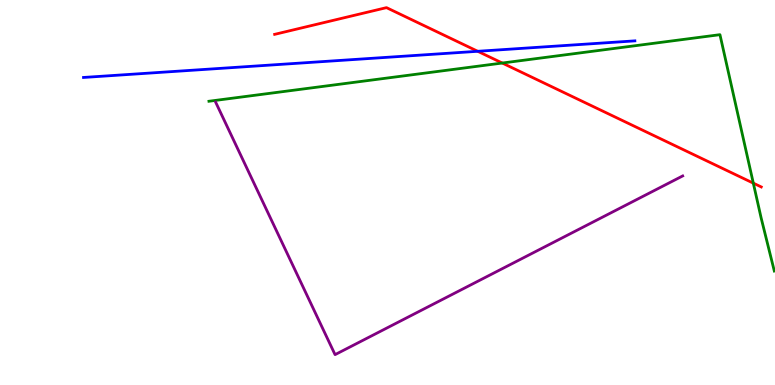[{'lines': ['blue', 'red'], 'intersections': [{'x': 6.16, 'y': 8.67}]}, {'lines': ['green', 'red'], 'intersections': [{'x': 6.48, 'y': 8.36}, {'x': 9.72, 'y': 5.24}]}, {'lines': ['purple', 'red'], 'intersections': []}, {'lines': ['blue', 'green'], 'intersections': []}, {'lines': ['blue', 'purple'], 'intersections': []}, {'lines': ['green', 'purple'], 'intersections': []}]